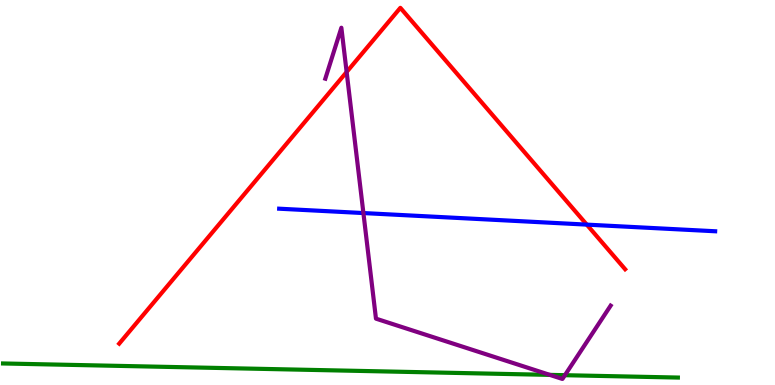[{'lines': ['blue', 'red'], 'intersections': [{'x': 7.57, 'y': 4.17}]}, {'lines': ['green', 'red'], 'intersections': []}, {'lines': ['purple', 'red'], 'intersections': [{'x': 4.47, 'y': 8.13}]}, {'lines': ['blue', 'green'], 'intersections': []}, {'lines': ['blue', 'purple'], 'intersections': [{'x': 4.69, 'y': 4.47}]}, {'lines': ['green', 'purple'], 'intersections': [{'x': 7.09, 'y': 0.263}, {'x': 7.29, 'y': 0.255}]}]